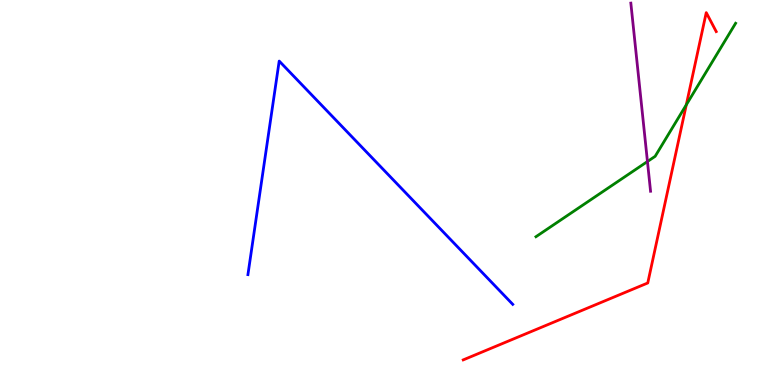[{'lines': ['blue', 'red'], 'intersections': []}, {'lines': ['green', 'red'], 'intersections': [{'x': 8.86, 'y': 7.28}]}, {'lines': ['purple', 'red'], 'intersections': []}, {'lines': ['blue', 'green'], 'intersections': []}, {'lines': ['blue', 'purple'], 'intersections': []}, {'lines': ['green', 'purple'], 'intersections': [{'x': 8.35, 'y': 5.8}]}]